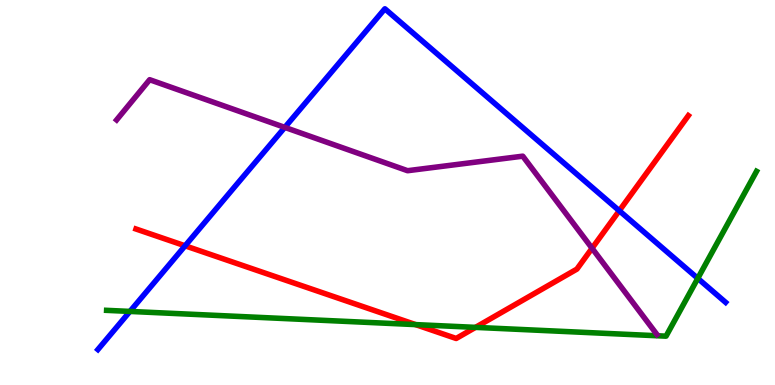[{'lines': ['blue', 'red'], 'intersections': [{'x': 2.39, 'y': 3.62}, {'x': 7.99, 'y': 4.53}]}, {'lines': ['green', 'red'], 'intersections': [{'x': 5.36, 'y': 1.57}, {'x': 6.14, 'y': 1.5}]}, {'lines': ['purple', 'red'], 'intersections': [{'x': 7.64, 'y': 3.55}]}, {'lines': ['blue', 'green'], 'intersections': [{'x': 1.68, 'y': 1.91}, {'x': 9.0, 'y': 2.77}]}, {'lines': ['blue', 'purple'], 'intersections': [{'x': 3.67, 'y': 6.69}]}, {'lines': ['green', 'purple'], 'intersections': []}]